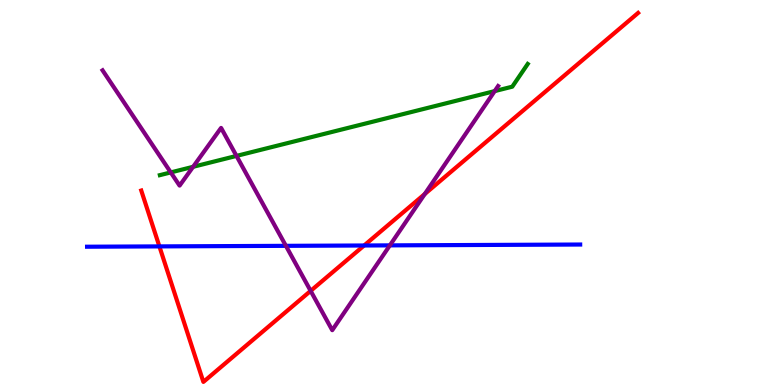[{'lines': ['blue', 'red'], 'intersections': [{'x': 2.06, 'y': 3.6}, {'x': 4.7, 'y': 3.62}]}, {'lines': ['green', 'red'], 'intersections': []}, {'lines': ['purple', 'red'], 'intersections': [{'x': 4.01, 'y': 2.44}, {'x': 5.48, 'y': 4.96}]}, {'lines': ['blue', 'green'], 'intersections': []}, {'lines': ['blue', 'purple'], 'intersections': [{'x': 3.69, 'y': 3.61}, {'x': 5.03, 'y': 3.63}]}, {'lines': ['green', 'purple'], 'intersections': [{'x': 2.2, 'y': 5.52}, {'x': 2.49, 'y': 5.67}, {'x': 3.05, 'y': 5.95}, {'x': 6.38, 'y': 7.63}]}]